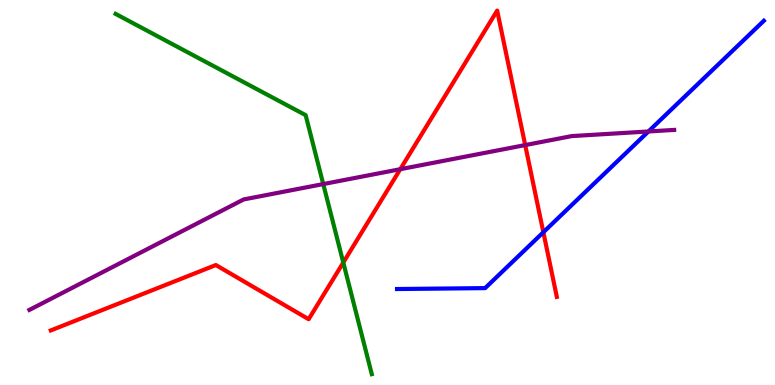[{'lines': ['blue', 'red'], 'intersections': [{'x': 7.01, 'y': 3.97}]}, {'lines': ['green', 'red'], 'intersections': [{'x': 4.43, 'y': 3.18}]}, {'lines': ['purple', 'red'], 'intersections': [{'x': 5.17, 'y': 5.61}, {'x': 6.78, 'y': 6.23}]}, {'lines': ['blue', 'green'], 'intersections': []}, {'lines': ['blue', 'purple'], 'intersections': [{'x': 8.37, 'y': 6.59}]}, {'lines': ['green', 'purple'], 'intersections': [{'x': 4.17, 'y': 5.22}]}]